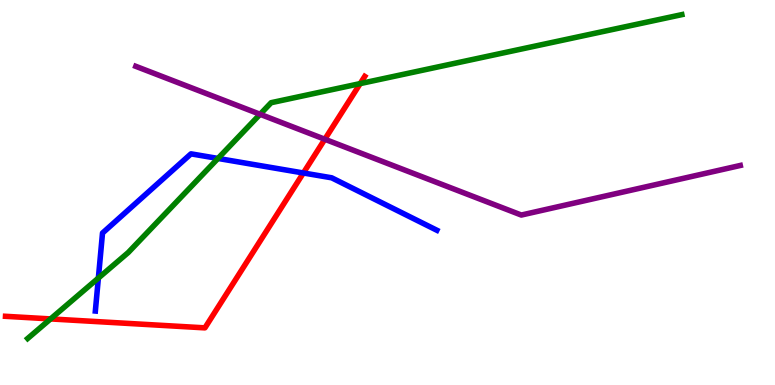[{'lines': ['blue', 'red'], 'intersections': [{'x': 3.91, 'y': 5.51}]}, {'lines': ['green', 'red'], 'intersections': [{'x': 0.653, 'y': 1.72}, {'x': 4.65, 'y': 7.83}]}, {'lines': ['purple', 'red'], 'intersections': [{'x': 4.19, 'y': 6.38}]}, {'lines': ['blue', 'green'], 'intersections': [{'x': 1.27, 'y': 2.78}, {'x': 2.81, 'y': 5.88}]}, {'lines': ['blue', 'purple'], 'intersections': []}, {'lines': ['green', 'purple'], 'intersections': [{'x': 3.36, 'y': 7.03}]}]